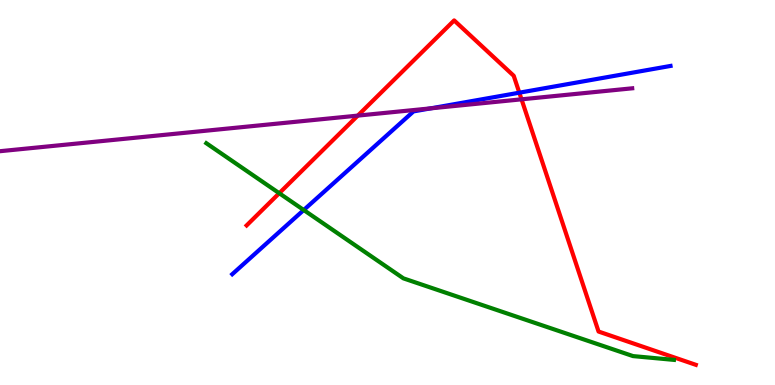[{'lines': ['blue', 'red'], 'intersections': [{'x': 6.7, 'y': 7.59}]}, {'lines': ['green', 'red'], 'intersections': [{'x': 3.6, 'y': 4.98}]}, {'lines': ['purple', 'red'], 'intersections': [{'x': 4.62, 'y': 7.0}, {'x': 6.73, 'y': 7.42}]}, {'lines': ['blue', 'green'], 'intersections': [{'x': 3.92, 'y': 4.55}]}, {'lines': ['blue', 'purple'], 'intersections': [{'x': 5.56, 'y': 7.19}]}, {'lines': ['green', 'purple'], 'intersections': []}]